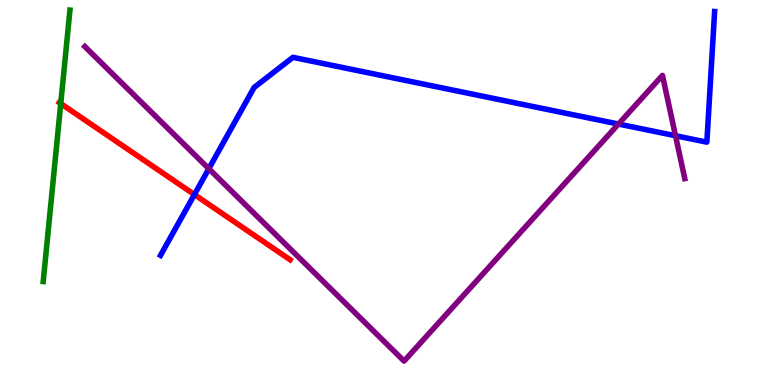[{'lines': ['blue', 'red'], 'intersections': [{'x': 2.51, 'y': 4.95}]}, {'lines': ['green', 'red'], 'intersections': [{'x': 0.784, 'y': 7.31}]}, {'lines': ['purple', 'red'], 'intersections': []}, {'lines': ['blue', 'green'], 'intersections': []}, {'lines': ['blue', 'purple'], 'intersections': [{'x': 2.69, 'y': 5.62}, {'x': 7.98, 'y': 6.78}, {'x': 8.72, 'y': 6.47}]}, {'lines': ['green', 'purple'], 'intersections': []}]